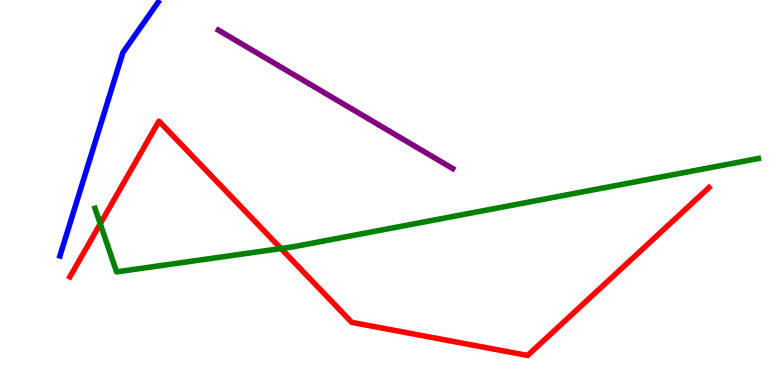[{'lines': ['blue', 'red'], 'intersections': []}, {'lines': ['green', 'red'], 'intersections': [{'x': 1.29, 'y': 4.19}, {'x': 3.63, 'y': 3.54}]}, {'lines': ['purple', 'red'], 'intersections': []}, {'lines': ['blue', 'green'], 'intersections': []}, {'lines': ['blue', 'purple'], 'intersections': []}, {'lines': ['green', 'purple'], 'intersections': []}]